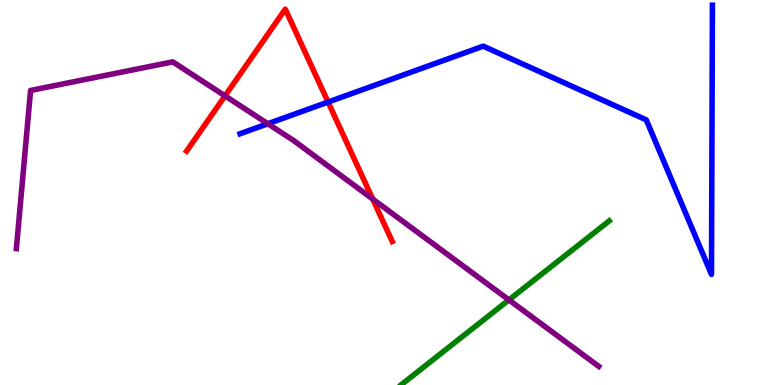[{'lines': ['blue', 'red'], 'intersections': [{'x': 4.23, 'y': 7.35}]}, {'lines': ['green', 'red'], 'intersections': []}, {'lines': ['purple', 'red'], 'intersections': [{'x': 2.9, 'y': 7.51}, {'x': 4.81, 'y': 4.83}]}, {'lines': ['blue', 'green'], 'intersections': []}, {'lines': ['blue', 'purple'], 'intersections': [{'x': 3.46, 'y': 6.79}]}, {'lines': ['green', 'purple'], 'intersections': [{'x': 6.57, 'y': 2.21}]}]